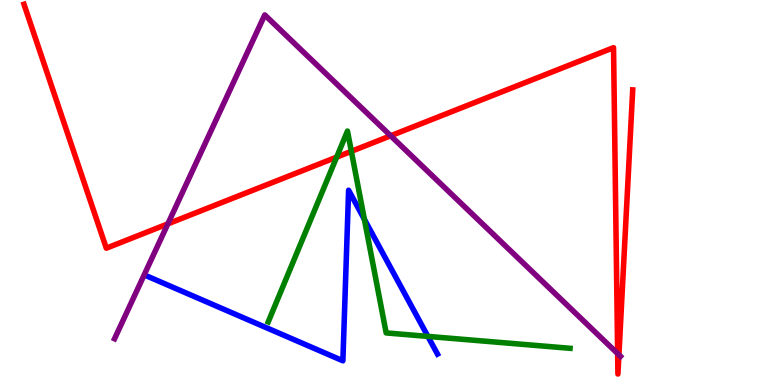[{'lines': ['blue', 'red'], 'intersections': []}, {'lines': ['green', 'red'], 'intersections': [{'x': 4.34, 'y': 5.92}, {'x': 4.53, 'y': 6.07}]}, {'lines': ['purple', 'red'], 'intersections': [{'x': 2.17, 'y': 4.19}, {'x': 5.04, 'y': 6.47}, {'x': 7.97, 'y': 0.815}, {'x': 7.99, 'y': 0.783}]}, {'lines': ['blue', 'green'], 'intersections': [{'x': 4.7, 'y': 4.3}, {'x': 5.52, 'y': 1.26}]}, {'lines': ['blue', 'purple'], 'intersections': []}, {'lines': ['green', 'purple'], 'intersections': []}]